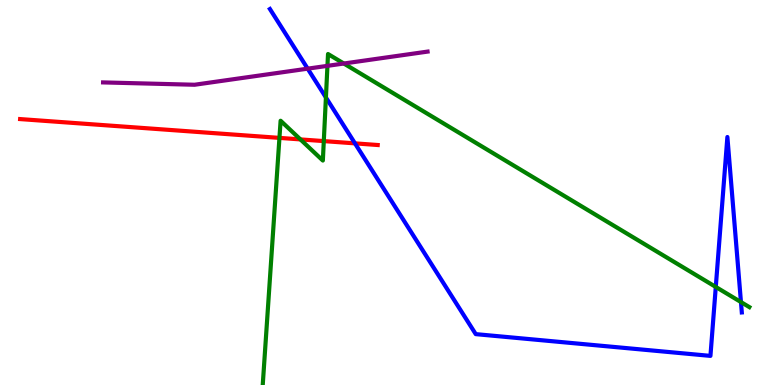[{'lines': ['blue', 'red'], 'intersections': [{'x': 4.58, 'y': 6.28}]}, {'lines': ['green', 'red'], 'intersections': [{'x': 3.61, 'y': 6.42}, {'x': 3.88, 'y': 6.38}, {'x': 4.18, 'y': 6.33}]}, {'lines': ['purple', 'red'], 'intersections': []}, {'lines': ['blue', 'green'], 'intersections': [{'x': 4.21, 'y': 7.47}, {'x': 9.24, 'y': 2.55}, {'x': 9.56, 'y': 2.15}]}, {'lines': ['blue', 'purple'], 'intersections': [{'x': 3.97, 'y': 8.22}]}, {'lines': ['green', 'purple'], 'intersections': [{'x': 4.23, 'y': 8.29}, {'x': 4.44, 'y': 8.35}]}]